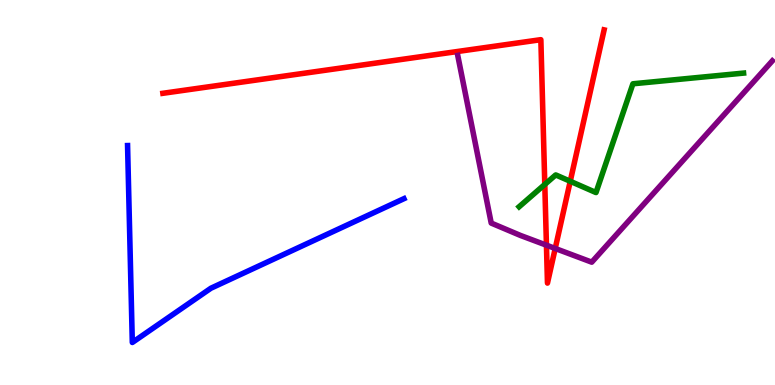[{'lines': ['blue', 'red'], 'intersections': []}, {'lines': ['green', 'red'], 'intersections': [{'x': 7.03, 'y': 5.21}, {'x': 7.36, 'y': 5.29}]}, {'lines': ['purple', 'red'], 'intersections': [{'x': 7.05, 'y': 3.63}, {'x': 7.16, 'y': 3.55}]}, {'lines': ['blue', 'green'], 'intersections': []}, {'lines': ['blue', 'purple'], 'intersections': []}, {'lines': ['green', 'purple'], 'intersections': []}]